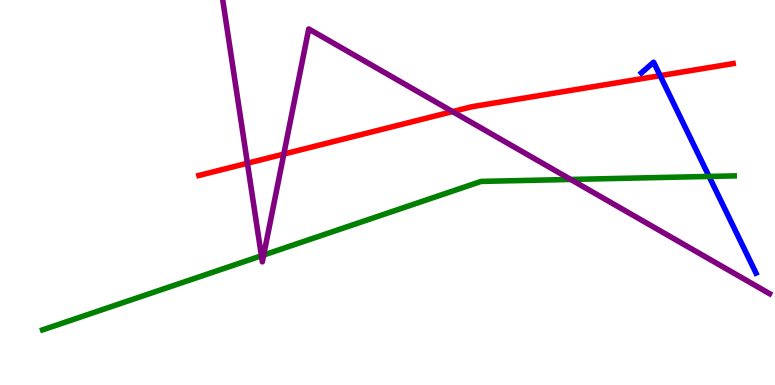[{'lines': ['blue', 'red'], 'intersections': [{'x': 8.52, 'y': 8.03}]}, {'lines': ['green', 'red'], 'intersections': []}, {'lines': ['purple', 'red'], 'intersections': [{'x': 3.19, 'y': 5.76}, {'x': 3.66, 'y': 6.0}, {'x': 5.84, 'y': 7.1}]}, {'lines': ['blue', 'green'], 'intersections': [{'x': 9.15, 'y': 5.42}]}, {'lines': ['blue', 'purple'], 'intersections': []}, {'lines': ['green', 'purple'], 'intersections': [{'x': 3.37, 'y': 3.36}, {'x': 3.4, 'y': 3.38}, {'x': 7.36, 'y': 5.34}]}]